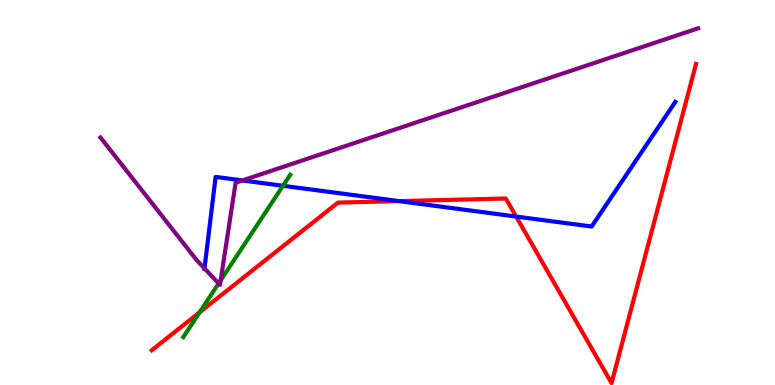[{'lines': ['blue', 'red'], 'intersections': [{'x': 5.15, 'y': 4.78}, {'x': 6.66, 'y': 4.38}]}, {'lines': ['green', 'red'], 'intersections': [{'x': 2.58, 'y': 1.89}]}, {'lines': ['purple', 'red'], 'intersections': []}, {'lines': ['blue', 'green'], 'intersections': [{'x': 3.65, 'y': 5.17}]}, {'lines': ['blue', 'purple'], 'intersections': [{'x': 2.64, 'y': 3.03}, {'x': 3.13, 'y': 5.31}]}, {'lines': ['green', 'purple'], 'intersections': [{'x': 2.82, 'y': 2.64}, {'x': 2.85, 'y': 2.72}]}]